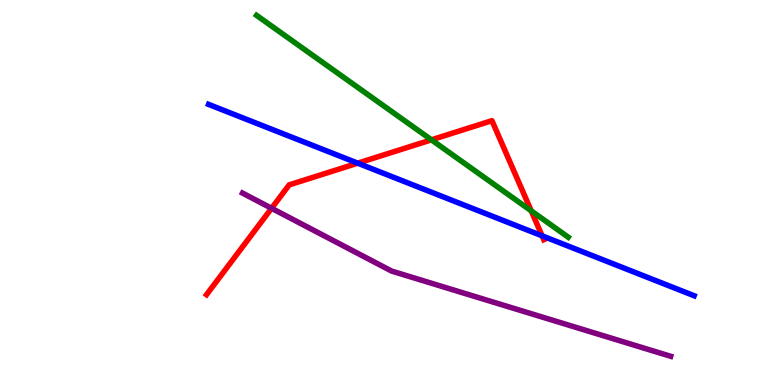[{'lines': ['blue', 'red'], 'intersections': [{'x': 4.62, 'y': 5.76}, {'x': 6.99, 'y': 3.87}]}, {'lines': ['green', 'red'], 'intersections': [{'x': 5.57, 'y': 6.37}, {'x': 6.85, 'y': 4.52}]}, {'lines': ['purple', 'red'], 'intersections': [{'x': 3.5, 'y': 4.59}]}, {'lines': ['blue', 'green'], 'intersections': []}, {'lines': ['blue', 'purple'], 'intersections': []}, {'lines': ['green', 'purple'], 'intersections': []}]